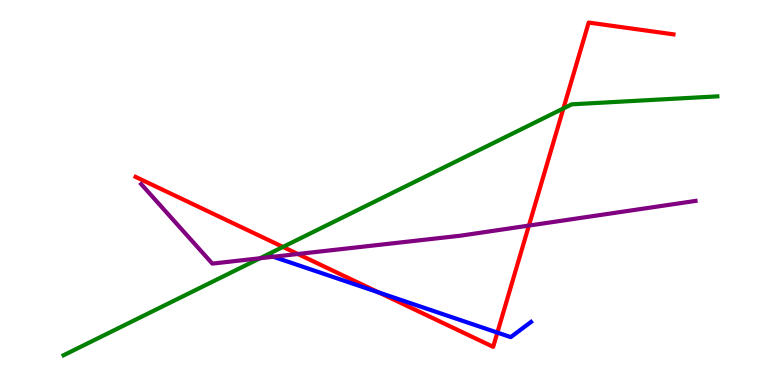[{'lines': ['blue', 'red'], 'intersections': [{'x': 4.89, 'y': 2.4}, {'x': 6.42, 'y': 1.36}]}, {'lines': ['green', 'red'], 'intersections': [{'x': 3.65, 'y': 3.59}, {'x': 7.27, 'y': 7.18}]}, {'lines': ['purple', 'red'], 'intersections': [{'x': 3.84, 'y': 3.4}, {'x': 6.82, 'y': 4.14}]}, {'lines': ['blue', 'green'], 'intersections': []}, {'lines': ['blue', 'purple'], 'intersections': [{'x': 3.53, 'y': 3.33}]}, {'lines': ['green', 'purple'], 'intersections': [{'x': 3.35, 'y': 3.29}]}]